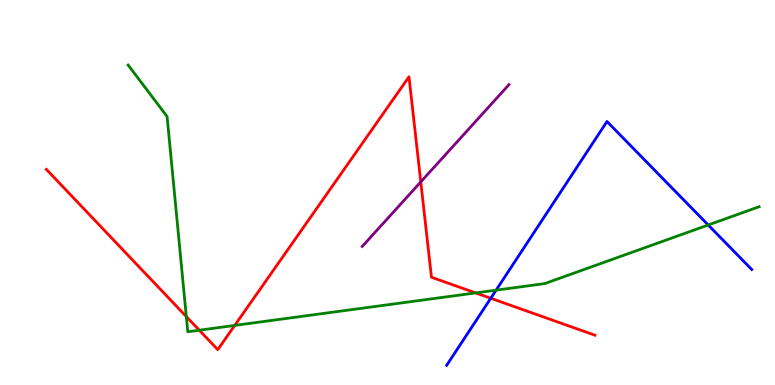[{'lines': ['blue', 'red'], 'intersections': [{'x': 6.33, 'y': 2.25}]}, {'lines': ['green', 'red'], 'intersections': [{'x': 2.4, 'y': 1.78}, {'x': 2.57, 'y': 1.42}, {'x': 3.03, 'y': 1.55}, {'x': 6.14, 'y': 2.39}]}, {'lines': ['purple', 'red'], 'intersections': [{'x': 5.43, 'y': 5.28}]}, {'lines': ['blue', 'green'], 'intersections': [{'x': 6.4, 'y': 2.46}, {'x': 9.14, 'y': 4.16}]}, {'lines': ['blue', 'purple'], 'intersections': []}, {'lines': ['green', 'purple'], 'intersections': []}]